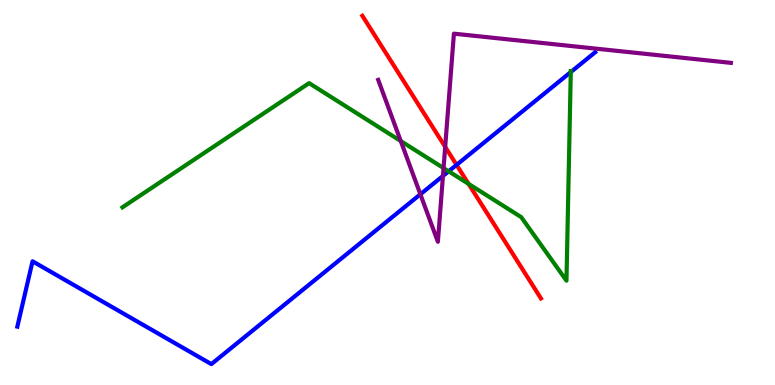[{'lines': ['blue', 'red'], 'intersections': [{'x': 5.89, 'y': 5.72}]}, {'lines': ['green', 'red'], 'intersections': [{'x': 6.05, 'y': 5.22}]}, {'lines': ['purple', 'red'], 'intersections': [{'x': 5.74, 'y': 6.18}]}, {'lines': ['blue', 'green'], 'intersections': [{'x': 5.79, 'y': 5.55}, {'x': 7.36, 'y': 8.13}]}, {'lines': ['blue', 'purple'], 'intersections': [{'x': 5.42, 'y': 4.95}, {'x': 5.72, 'y': 5.43}]}, {'lines': ['green', 'purple'], 'intersections': [{'x': 5.17, 'y': 6.34}, {'x': 5.72, 'y': 5.63}]}]